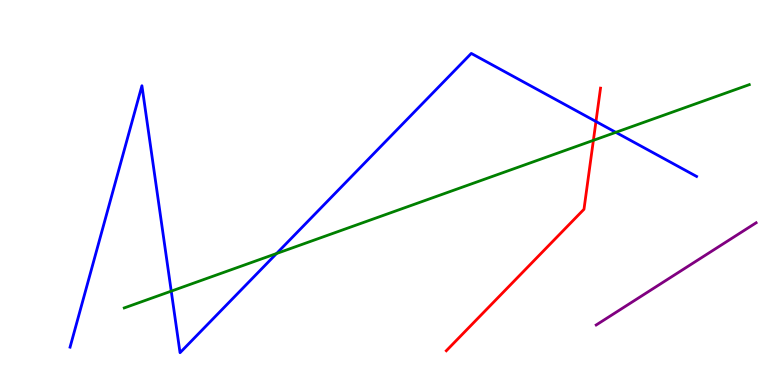[{'lines': ['blue', 'red'], 'intersections': [{'x': 7.69, 'y': 6.84}]}, {'lines': ['green', 'red'], 'intersections': [{'x': 7.66, 'y': 6.35}]}, {'lines': ['purple', 'red'], 'intersections': []}, {'lines': ['blue', 'green'], 'intersections': [{'x': 2.21, 'y': 2.44}, {'x': 3.57, 'y': 3.42}, {'x': 7.95, 'y': 6.56}]}, {'lines': ['blue', 'purple'], 'intersections': []}, {'lines': ['green', 'purple'], 'intersections': []}]